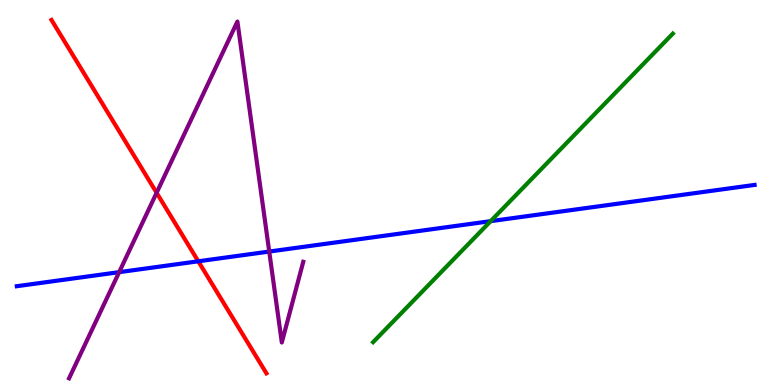[{'lines': ['blue', 'red'], 'intersections': [{'x': 2.56, 'y': 3.21}]}, {'lines': ['green', 'red'], 'intersections': []}, {'lines': ['purple', 'red'], 'intersections': [{'x': 2.02, 'y': 4.99}]}, {'lines': ['blue', 'green'], 'intersections': [{'x': 6.33, 'y': 4.26}]}, {'lines': ['blue', 'purple'], 'intersections': [{'x': 1.54, 'y': 2.93}, {'x': 3.47, 'y': 3.47}]}, {'lines': ['green', 'purple'], 'intersections': []}]